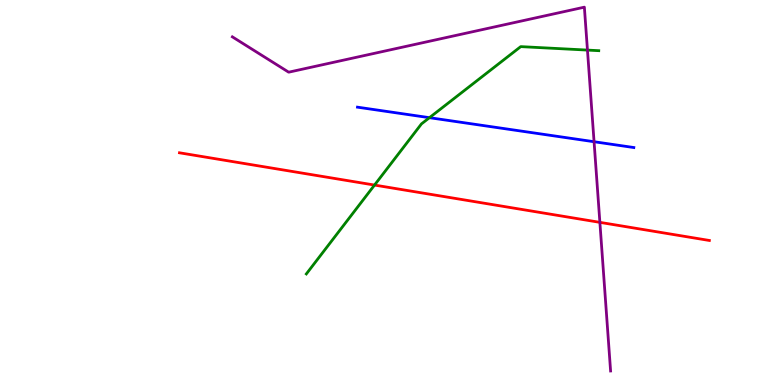[{'lines': ['blue', 'red'], 'intersections': []}, {'lines': ['green', 'red'], 'intersections': [{'x': 4.83, 'y': 5.19}]}, {'lines': ['purple', 'red'], 'intersections': [{'x': 7.74, 'y': 4.22}]}, {'lines': ['blue', 'green'], 'intersections': [{'x': 5.54, 'y': 6.94}]}, {'lines': ['blue', 'purple'], 'intersections': [{'x': 7.67, 'y': 6.32}]}, {'lines': ['green', 'purple'], 'intersections': [{'x': 7.58, 'y': 8.7}]}]